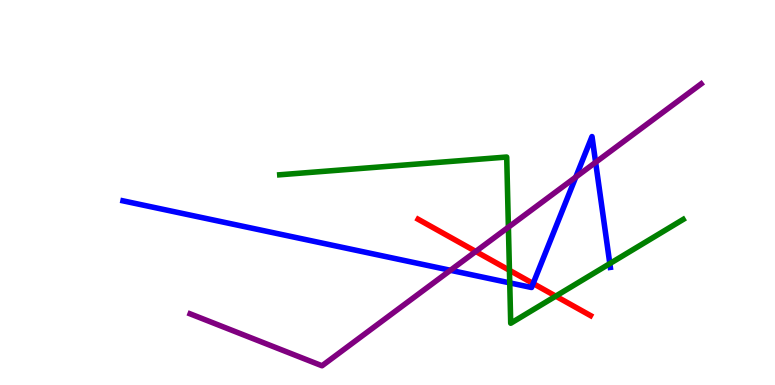[{'lines': ['blue', 'red'], 'intersections': [{'x': 6.88, 'y': 2.64}]}, {'lines': ['green', 'red'], 'intersections': [{'x': 6.57, 'y': 2.98}, {'x': 7.17, 'y': 2.31}]}, {'lines': ['purple', 'red'], 'intersections': [{'x': 6.14, 'y': 3.47}]}, {'lines': ['blue', 'green'], 'intersections': [{'x': 6.58, 'y': 2.65}, {'x': 7.87, 'y': 3.15}]}, {'lines': ['blue', 'purple'], 'intersections': [{'x': 5.81, 'y': 2.98}, {'x': 7.43, 'y': 5.4}, {'x': 7.69, 'y': 5.78}]}, {'lines': ['green', 'purple'], 'intersections': [{'x': 6.56, 'y': 4.1}]}]